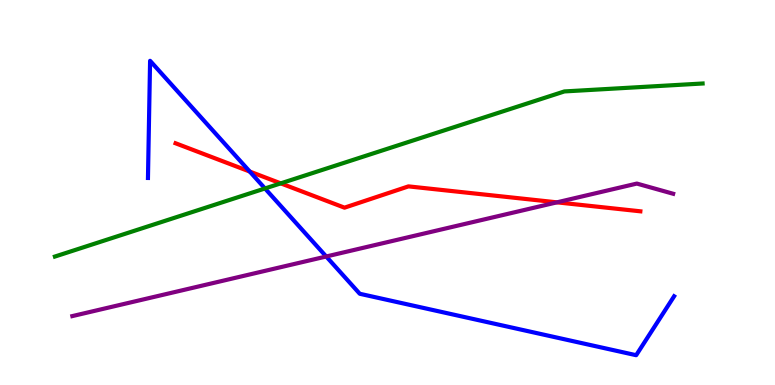[{'lines': ['blue', 'red'], 'intersections': [{'x': 3.22, 'y': 5.54}]}, {'lines': ['green', 'red'], 'intersections': [{'x': 3.62, 'y': 5.24}]}, {'lines': ['purple', 'red'], 'intersections': [{'x': 7.19, 'y': 4.74}]}, {'lines': ['blue', 'green'], 'intersections': [{'x': 3.42, 'y': 5.1}]}, {'lines': ['blue', 'purple'], 'intersections': [{'x': 4.21, 'y': 3.34}]}, {'lines': ['green', 'purple'], 'intersections': []}]